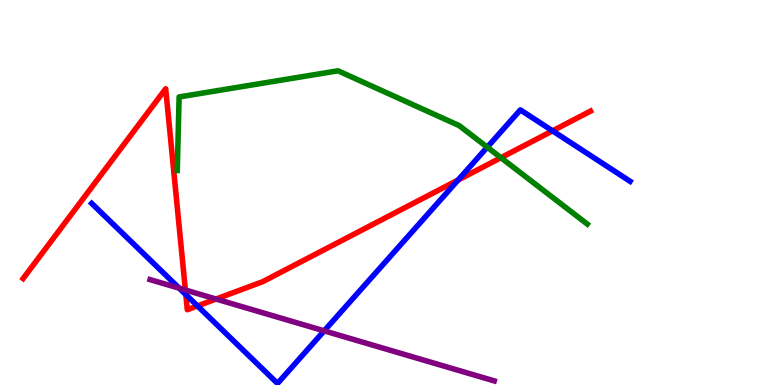[{'lines': ['blue', 'red'], 'intersections': [{'x': 2.4, 'y': 2.35}, {'x': 2.55, 'y': 2.05}, {'x': 5.91, 'y': 5.32}, {'x': 7.13, 'y': 6.6}]}, {'lines': ['green', 'red'], 'intersections': [{'x': 6.46, 'y': 5.9}]}, {'lines': ['purple', 'red'], 'intersections': [{'x': 2.39, 'y': 2.47}, {'x': 2.79, 'y': 2.23}]}, {'lines': ['blue', 'green'], 'intersections': [{'x': 6.29, 'y': 6.18}]}, {'lines': ['blue', 'purple'], 'intersections': [{'x': 2.31, 'y': 2.51}, {'x': 4.18, 'y': 1.41}]}, {'lines': ['green', 'purple'], 'intersections': []}]